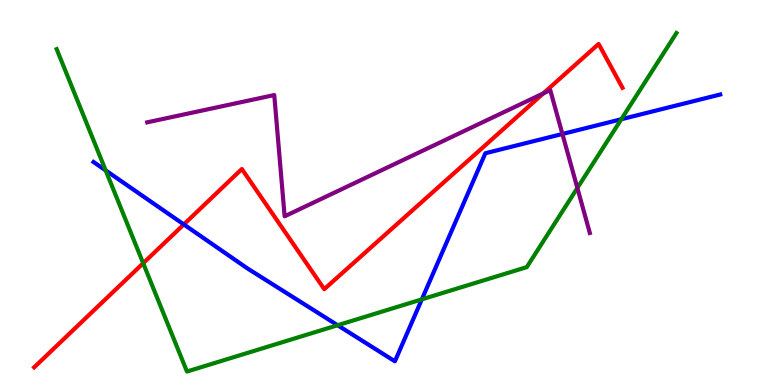[{'lines': ['blue', 'red'], 'intersections': [{'x': 2.37, 'y': 4.17}]}, {'lines': ['green', 'red'], 'intersections': [{'x': 1.85, 'y': 3.16}]}, {'lines': ['purple', 'red'], 'intersections': [{'x': 7.01, 'y': 7.57}]}, {'lines': ['blue', 'green'], 'intersections': [{'x': 1.36, 'y': 5.57}, {'x': 4.36, 'y': 1.55}, {'x': 5.44, 'y': 2.22}, {'x': 8.02, 'y': 6.9}]}, {'lines': ['blue', 'purple'], 'intersections': [{'x': 7.26, 'y': 6.52}]}, {'lines': ['green', 'purple'], 'intersections': [{'x': 7.45, 'y': 5.12}]}]